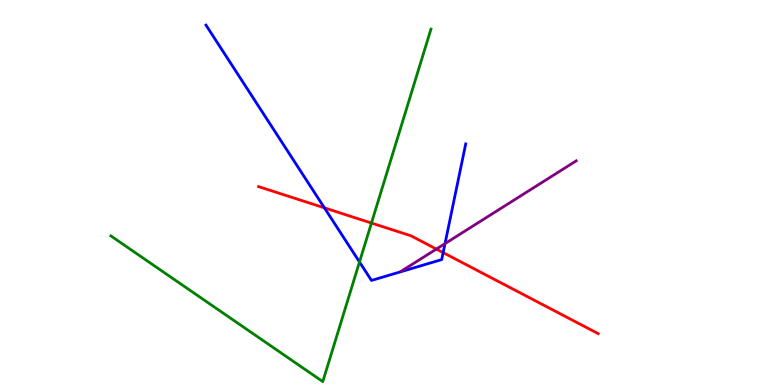[{'lines': ['blue', 'red'], 'intersections': [{'x': 4.19, 'y': 4.6}, {'x': 5.72, 'y': 3.44}]}, {'lines': ['green', 'red'], 'intersections': [{'x': 4.79, 'y': 4.21}]}, {'lines': ['purple', 'red'], 'intersections': [{'x': 5.63, 'y': 3.53}]}, {'lines': ['blue', 'green'], 'intersections': [{'x': 4.64, 'y': 3.2}]}, {'lines': ['blue', 'purple'], 'intersections': [{'x': 5.74, 'y': 3.67}]}, {'lines': ['green', 'purple'], 'intersections': []}]